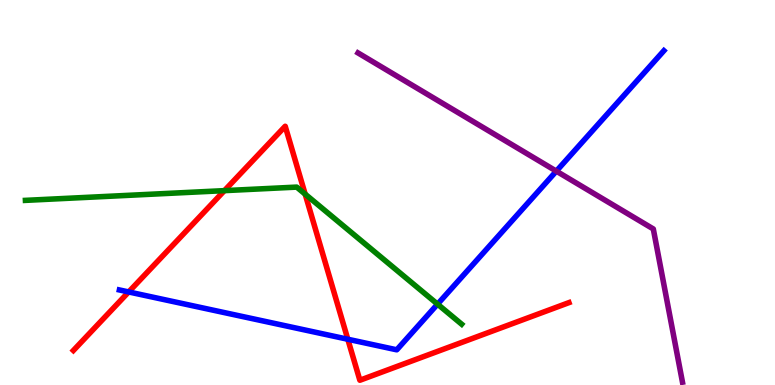[{'lines': ['blue', 'red'], 'intersections': [{'x': 1.66, 'y': 2.42}, {'x': 4.49, 'y': 1.19}]}, {'lines': ['green', 'red'], 'intersections': [{'x': 2.9, 'y': 5.05}, {'x': 3.94, 'y': 4.96}]}, {'lines': ['purple', 'red'], 'intersections': []}, {'lines': ['blue', 'green'], 'intersections': [{'x': 5.65, 'y': 2.1}]}, {'lines': ['blue', 'purple'], 'intersections': [{'x': 7.18, 'y': 5.55}]}, {'lines': ['green', 'purple'], 'intersections': []}]